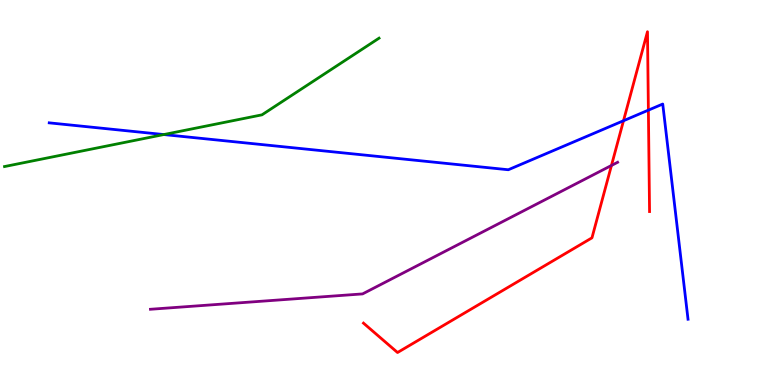[{'lines': ['blue', 'red'], 'intersections': [{'x': 8.05, 'y': 6.86}, {'x': 8.37, 'y': 7.14}]}, {'lines': ['green', 'red'], 'intersections': []}, {'lines': ['purple', 'red'], 'intersections': [{'x': 7.89, 'y': 5.7}]}, {'lines': ['blue', 'green'], 'intersections': [{'x': 2.11, 'y': 6.51}]}, {'lines': ['blue', 'purple'], 'intersections': []}, {'lines': ['green', 'purple'], 'intersections': []}]